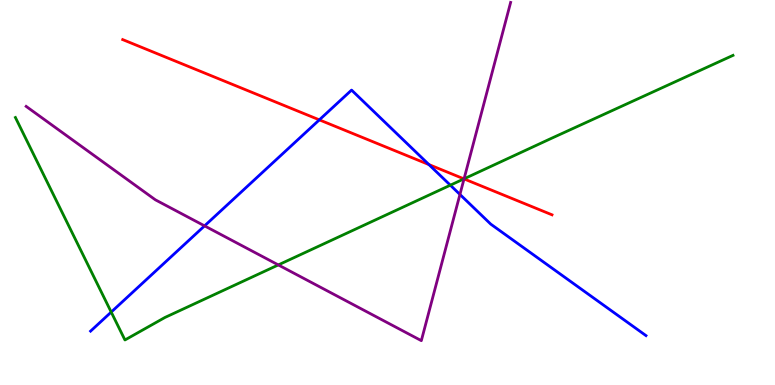[{'lines': ['blue', 'red'], 'intersections': [{'x': 4.12, 'y': 6.89}, {'x': 5.53, 'y': 5.73}]}, {'lines': ['green', 'red'], 'intersections': [{'x': 5.99, 'y': 5.35}]}, {'lines': ['purple', 'red'], 'intersections': [{'x': 5.99, 'y': 5.35}]}, {'lines': ['blue', 'green'], 'intersections': [{'x': 1.43, 'y': 1.89}, {'x': 5.81, 'y': 5.19}]}, {'lines': ['blue', 'purple'], 'intersections': [{'x': 2.64, 'y': 4.13}, {'x': 5.93, 'y': 4.95}]}, {'lines': ['green', 'purple'], 'intersections': [{'x': 3.59, 'y': 3.12}, {'x': 5.99, 'y': 5.36}]}]